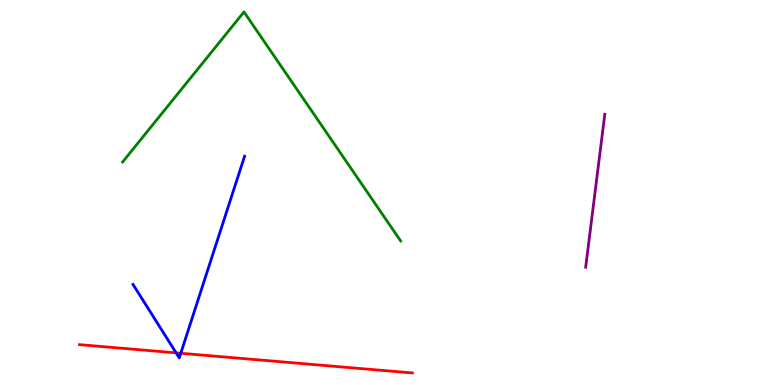[{'lines': ['blue', 'red'], 'intersections': [{'x': 2.27, 'y': 0.835}, {'x': 2.33, 'y': 0.824}]}, {'lines': ['green', 'red'], 'intersections': []}, {'lines': ['purple', 'red'], 'intersections': []}, {'lines': ['blue', 'green'], 'intersections': []}, {'lines': ['blue', 'purple'], 'intersections': []}, {'lines': ['green', 'purple'], 'intersections': []}]